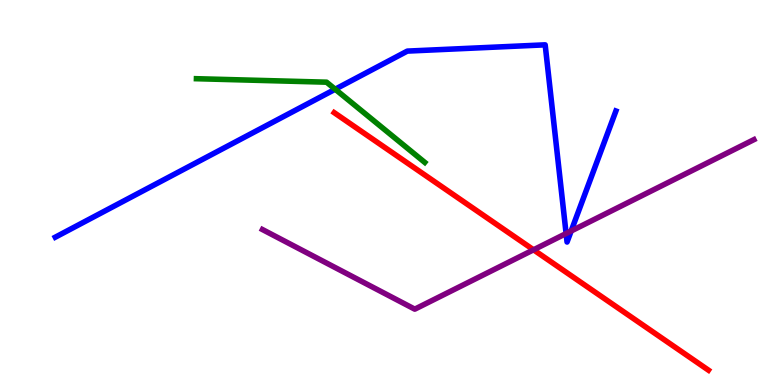[{'lines': ['blue', 'red'], 'intersections': []}, {'lines': ['green', 'red'], 'intersections': []}, {'lines': ['purple', 'red'], 'intersections': [{'x': 6.88, 'y': 3.51}]}, {'lines': ['blue', 'green'], 'intersections': [{'x': 4.33, 'y': 7.68}]}, {'lines': ['blue', 'purple'], 'intersections': [{'x': 7.3, 'y': 3.93}, {'x': 7.37, 'y': 4.0}]}, {'lines': ['green', 'purple'], 'intersections': []}]